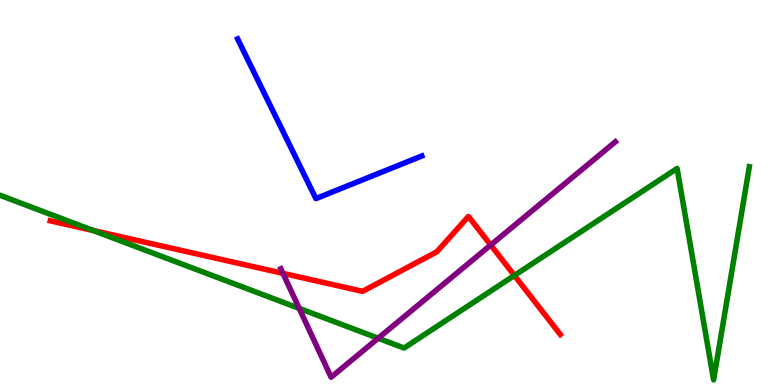[{'lines': ['blue', 'red'], 'intersections': []}, {'lines': ['green', 'red'], 'intersections': [{'x': 1.2, 'y': 4.01}, {'x': 6.64, 'y': 2.85}]}, {'lines': ['purple', 'red'], 'intersections': [{'x': 3.65, 'y': 2.9}, {'x': 6.33, 'y': 3.64}]}, {'lines': ['blue', 'green'], 'intersections': []}, {'lines': ['blue', 'purple'], 'intersections': []}, {'lines': ['green', 'purple'], 'intersections': [{'x': 3.86, 'y': 1.99}, {'x': 4.88, 'y': 1.21}]}]